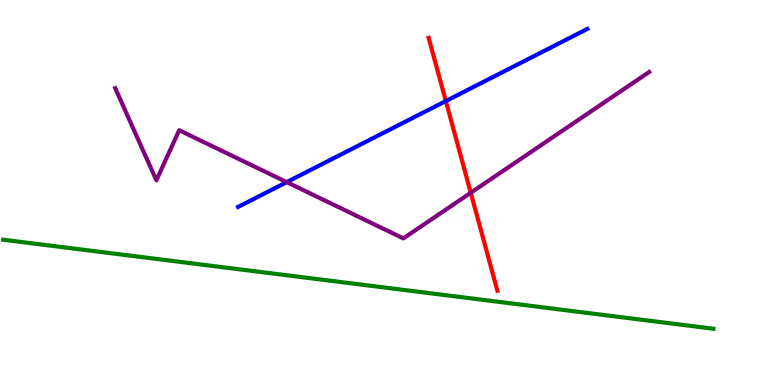[{'lines': ['blue', 'red'], 'intersections': [{'x': 5.75, 'y': 7.38}]}, {'lines': ['green', 'red'], 'intersections': []}, {'lines': ['purple', 'red'], 'intersections': [{'x': 6.07, 'y': 4.99}]}, {'lines': ['blue', 'green'], 'intersections': []}, {'lines': ['blue', 'purple'], 'intersections': [{'x': 3.7, 'y': 5.27}]}, {'lines': ['green', 'purple'], 'intersections': []}]